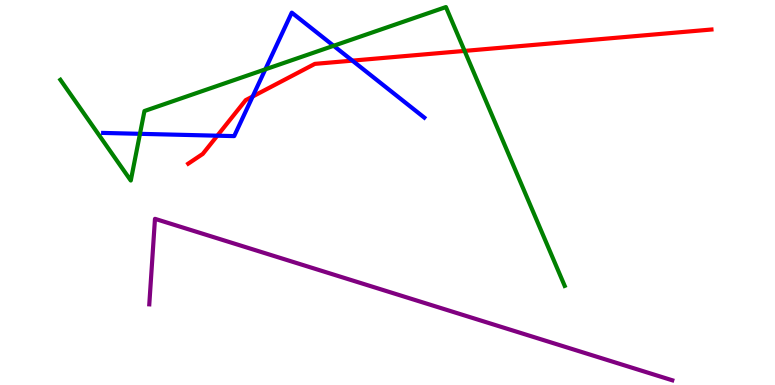[{'lines': ['blue', 'red'], 'intersections': [{'x': 2.8, 'y': 6.48}, {'x': 3.26, 'y': 7.49}, {'x': 4.55, 'y': 8.43}]}, {'lines': ['green', 'red'], 'intersections': [{'x': 5.99, 'y': 8.68}]}, {'lines': ['purple', 'red'], 'intersections': []}, {'lines': ['blue', 'green'], 'intersections': [{'x': 1.81, 'y': 6.52}, {'x': 3.42, 'y': 8.2}, {'x': 4.3, 'y': 8.81}]}, {'lines': ['blue', 'purple'], 'intersections': []}, {'lines': ['green', 'purple'], 'intersections': []}]